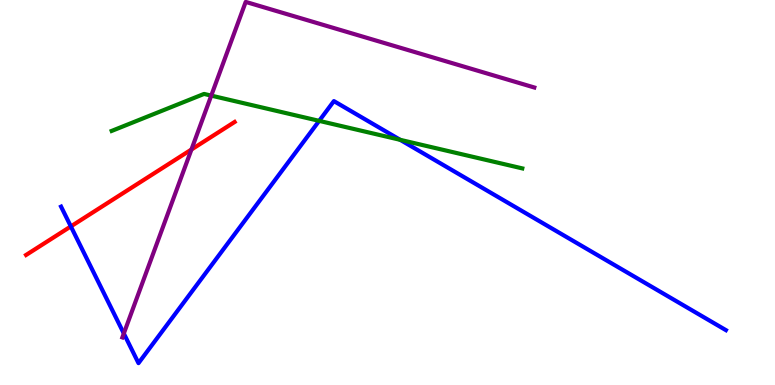[{'lines': ['blue', 'red'], 'intersections': [{'x': 0.914, 'y': 4.12}]}, {'lines': ['green', 'red'], 'intersections': []}, {'lines': ['purple', 'red'], 'intersections': [{'x': 2.47, 'y': 6.12}]}, {'lines': ['blue', 'green'], 'intersections': [{'x': 4.12, 'y': 6.86}, {'x': 5.16, 'y': 6.37}]}, {'lines': ['blue', 'purple'], 'intersections': [{'x': 1.6, 'y': 1.34}]}, {'lines': ['green', 'purple'], 'intersections': [{'x': 2.73, 'y': 7.52}]}]